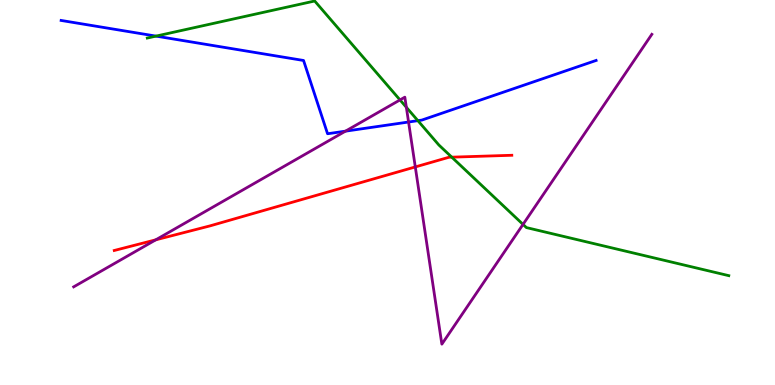[{'lines': ['blue', 'red'], 'intersections': []}, {'lines': ['green', 'red'], 'intersections': [{'x': 5.83, 'y': 5.92}]}, {'lines': ['purple', 'red'], 'intersections': [{'x': 2.01, 'y': 3.77}, {'x': 5.36, 'y': 5.66}]}, {'lines': ['blue', 'green'], 'intersections': [{'x': 2.01, 'y': 9.06}, {'x': 5.39, 'y': 6.87}]}, {'lines': ['blue', 'purple'], 'intersections': [{'x': 4.46, 'y': 6.59}, {'x': 5.27, 'y': 6.83}]}, {'lines': ['green', 'purple'], 'intersections': [{'x': 5.16, 'y': 7.4}, {'x': 5.24, 'y': 7.21}, {'x': 6.75, 'y': 4.17}]}]